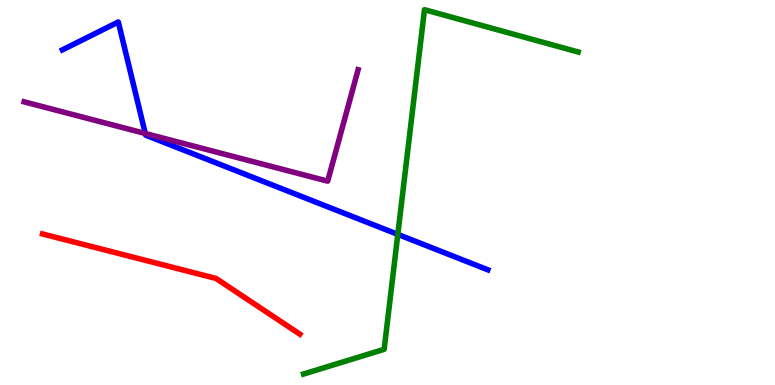[{'lines': ['blue', 'red'], 'intersections': []}, {'lines': ['green', 'red'], 'intersections': []}, {'lines': ['purple', 'red'], 'intersections': []}, {'lines': ['blue', 'green'], 'intersections': [{'x': 5.13, 'y': 3.91}]}, {'lines': ['blue', 'purple'], 'intersections': [{'x': 1.87, 'y': 6.53}]}, {'lines': ['green', 'purple'], 'intersections': []}]